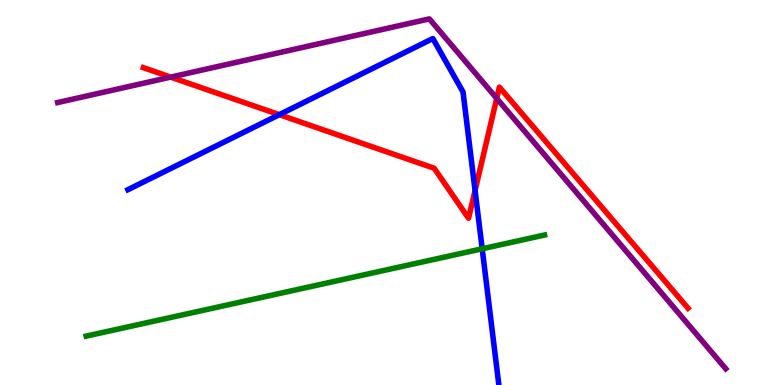[{'lines': ['blue', 'red'], 'intersections': [{'x': 3.6, 'y': 7.02}, {'x': 6.13, 'y': 5.05}]}, {'lines': ['green', 'red'], 'intersections': []}, {'lines': ['purple', 'red'], 'intersections': [{'x': 2.2, 'y': 8.0}, {'x': 6.41, 'y': 7.44}]}, {'lines': ['blue', 'green'], 'intersections': [{'x': 6.22, 'y': 3.54}]}, {'lines': ['blue', 'purple'], 'intersections': []}, {'lines': ['green', 'purple'], 'intersections': []}]